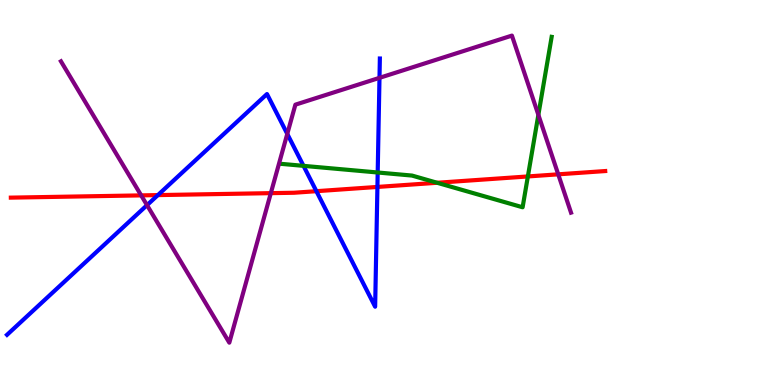[{'lines': ['blue', 'red'], 'intersections': [{'x': 2.04, 'y': 4.93}, {'x': 4.08, 'y': 5.03}, {'x': 4.87, 'y': 5.14}]}, {'lines': ['green', 'red'], 'intersections': [{'x': 5.64, 'y': 5.25}, {'x': 6.81, 'y': 5.42}]}, {'lines': ['purple', 'red'], 'intersections': [{'x': 1.82, 'y': 4.93}, {'x': 3.49, 'y': 4.98}, {'x': 7.2, 'y': 5.47}]}, {'lines': ['blue', 'green'], 'intersections': [{'x': 3.92, 'y': 5.69}, {'x': 4.87, 'y': 5.52}]}, {'lines': ['blue', 'purple'], 'intersections': [{'x': 1.9, 'y': 4.67}, {'x': 3.71, 'y': 6.52}, {'x': 4.9, 'y': 7.98}]}, {'lines': ['green', 'purple'], 'intersections': [{'x': 6.95, 'y': 7.02}]}]